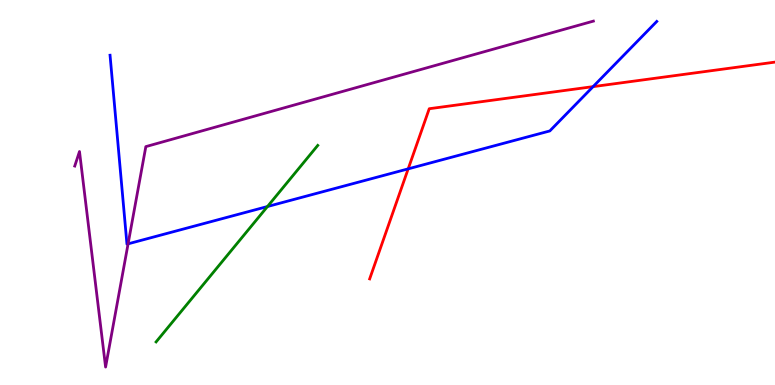[{'lines': ['blue', 'red'], 'intersections': [{'x': 5.27, 'y': 5.61}, {'x': 7.65, 'y': 7.75}]}, {'lines': ['green', 'red'], 'intersections': []}, {'lines': ['purple', 'red'], 'intersections': []}, {'lines': ['blue', 'green'], 'intersections': [{'x': 3.45, 'y': 4.64}]}, {'lines': ['blue', 'purple'], 'intersections': [{'x': 1.65, 'y': 3.67}]}, {'lines': ['green', 'purple'], 'intersections': []}]